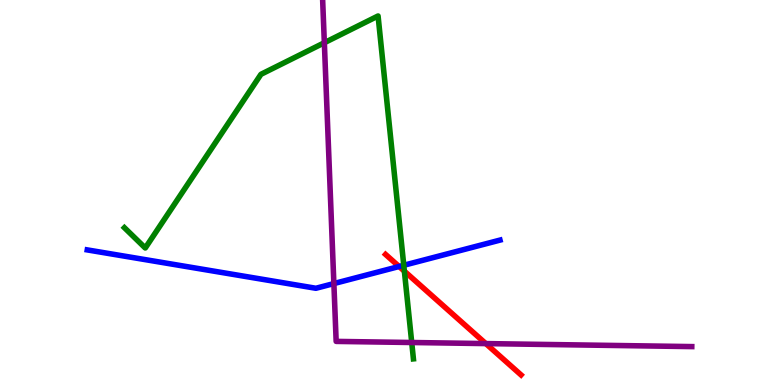[{'lines': ['blue', 'red'], 'intersections': [{'x': 5.15, 'y': 3.08}]}, {'lines': ['green', 'red'], 'intersections': [{'x': 5.22, 'y': 2.96}]}, {'lines': ['purple', 'red'], 'intersections': [{'x': 6.27, 'y': 1.08}]}, {'lines': ['blue', 'green'], 'intersections': [{'x': 5.21, 'y': 3.11}]}, {'lines': ['blue', 'purple'], 'intersections': [{'x': 4.31, 'y': 2.63}]}, {'lines': ['green', 'purple'], 'intersections': [{'x': 4.19, 'y': 8.89}, {'x': 5.31, 'y': 1.1}]}]